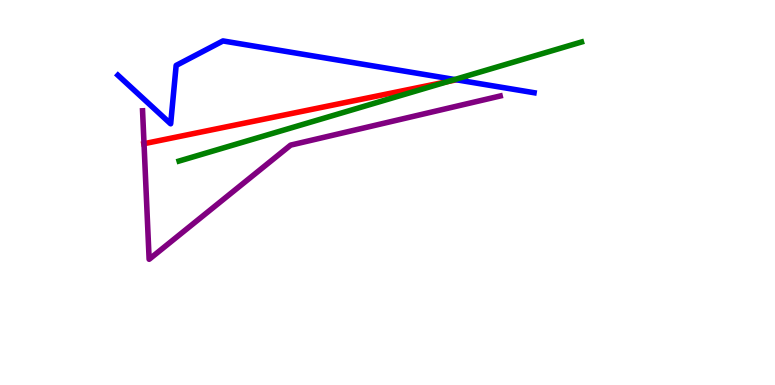[{'lines': ['blue', 'red'], 'intersections': [{'x': 5.89, 'y': 7.93}]}, {'lines': ['green', 'red'], 'intersections': [{'x': 5.78, 'y': 7.88}]}, {'lines': ['purple', 'red'], 'intersections': [{'x': 1.86, 'y': 6.27}]}, {'lines': ['blue', 'green'], 'intersections': [{'x': 5.87, 'y': 7.93}]}, {'lines': ['blue', 'purple'], 'intersections': []}, {'lines': ['green', 'purple'], 'intersections': []}]